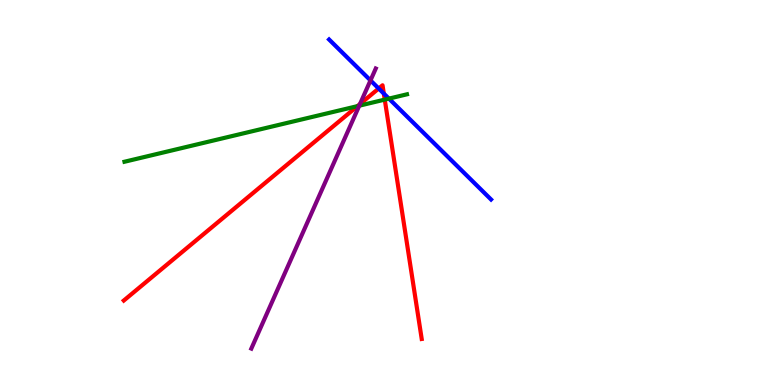[{'lines': ['blue', 'red'], 'intersections': [{'x': 4.89, 'y': 7.7}, {'x': 4.95, 'y': 7.57}]}, {'lines': ['green', 'red'], 'intersections': [{'x': 4.61, 'y': 7.24}, {'x': 4.96, 'y': 7.41}]}, {'lines': ['purple', 'red'], 'intersections': [{'x': 4.65, 'y': 7.3}]}, {'lines': ['blue', 'green'], 'intersections': [{'x': 5.02, 'y': 7.44}]}, {'lines': ['blue', 'purple'], 'intersections': [{'x': 4.78, 'y': 7.91}]}, {'lines': ['green', 'purple'], 'intersections': [{'x': 4.64, 'y': 7.25}]}]